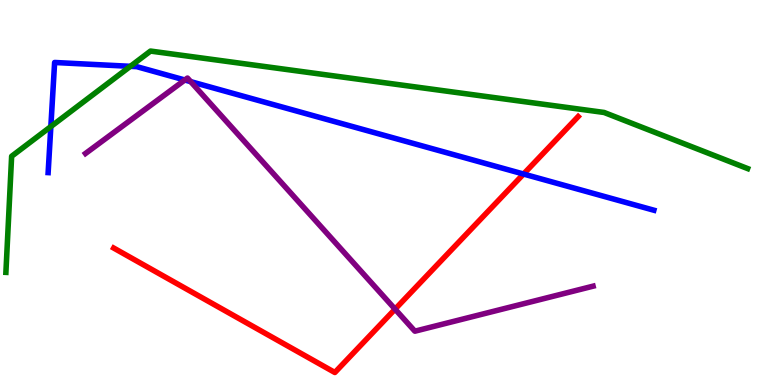[{'lines': ['blue', 'red'], 'intersections': [{'x': 6.76, 'y': 5.48}]}, {'lines': ['green', 'red'], 'intersections': []}, {'lines': ['purple', 'red'], 'intersections': [{'x': 5.1, 'y': 1.97}]}, {'lines': ['blue', 'green'], 'intersections': [{'x': 0.656, 'y': 6.71}, {'x': 1.68, 'y': 8.28}]}, {'lines': ['blue', 'purple'], 'intersections': [{'x': 2.38, 'y': 7.92}, {'x': 2.46, 'y': 7.88}]}, {'lines': ['green', 'purple'], 'intersections': []}]